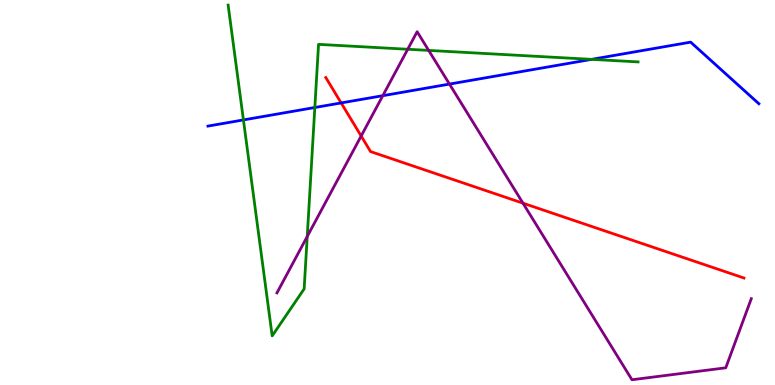[{'lines': ['blue', 'red'], 'intersections': [{'x': 4.4, 'y': 7.33}]}, {'lines': ['green', 'red'], 'intersections': []}, {'lines': ['purple', 'red'], 'intersections': [{'x': 4.66, 'y': 6.47}, {'x': 6.75, 'y': 4.72}]}, {'lines': ['blue', 'green'], 'intersections': [{'x': 3.14, 'y': 6.88}, {'x': 4.06, 'y': 7.21}, {'x': 7.63, 'y': 8.46}]}, {'lines': ['blue', 'purple'], 'intersections': [{'x': 4.94, 'y': 7.51}, {'x': 5.8, 'y': 7.82}]}, {'lines': ['green', 'purple'], 'intersections': [{'x': 3.96, 'y': 3.86}, {'x': 5.26, 'y': 8.72}, {'x': 5.53, 'y': 8.69}]}]